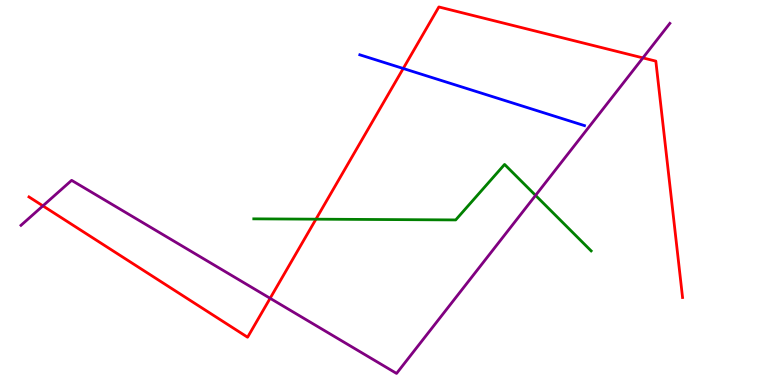[{'lines': ['blue', 'red'], 'intersections': [{'x': 5.2, 'y': 8.22}]}, {'lines': ['green', 'red'], 'intersections': [{'x': 4.08, 'y': 4.31}]}, {'lines': ['purple', 'red'], 'intersections': [{'x': 0.554, 'y': 4.65}, {'x': 3.49, 'y': 2.25}, {'x': 8.3, 'y': 8.5}]}, {'lines': ['blue', 'green'], 'intersections': []}, {'lines': ['blue', 'purple'], 'intersections': []}, {'lines': ['green', 'purple'], 'intersections': [{'x': 6.91, 'y': 4.93}]}]